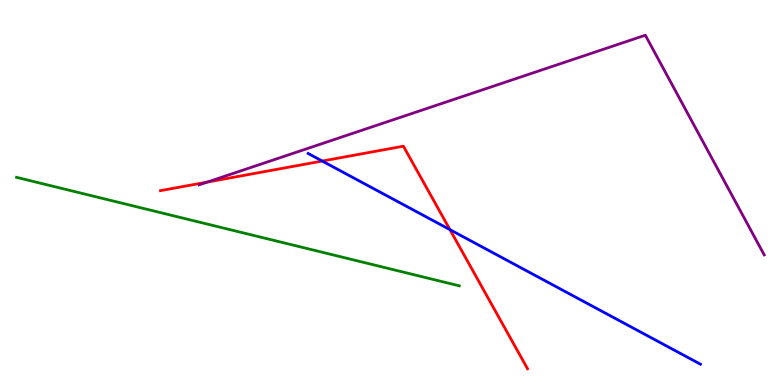[{'lines': ['blue', 'red'], 'intersections': [{'x': 4.16, 'y': 5.82}, {'x': 5.81, 'y': 4.04}]}, {'lines': ['green', 'red'], 'intersections': []}, {'lines': ['purple', 'red'], 'intersections': [{'x': 2.68, 'y': 5.27}]}, {'lines': ['blue', 'green'], 'intersections': []}, {'lines': ['blue', 'purple'], 'intersections': []}, {'lines': ['green', 'purple'], 'intersections': []}]